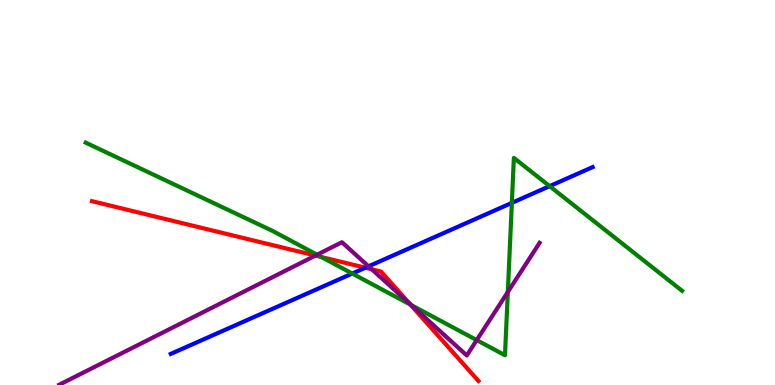[{'lines': ['blue', 'red'], 'intersections': [{'x': 4.71, 'y': 3.05}]}, {'lines': ['green', 'red'], 'intersections': [{'x': 4.15, 'y': 3.32}, {'x': 5.3, 'y': 2.09}]}, {'lines': ['purple', 'red'], 'intersections': [{'x': 4.07, 'y': 3.36}, {'x': 4.8, 'y': 3.01}, {'x': 5.28, 'y': 2.12}]}, {'lines': ['blue', 'green'], 'intersections': [{'x': 4.55, 'y': 2.9}, {'x': 6.6, 'y': 4.73}, {'x': 7.09, 'y': 5.16}]}, {'lines': ['blue', 'purple'], 'intersections': [{'x': 4.76, 'y': 3.08}]}, {'lines': ['green', 'purple'], 'intersections': [{'x': 4.09, 'y': 3.38}, {'x': 5.31, 'y': 2.07}, {'x': 6.15, 'y': 1.17}, {'x': 6.55, 'y': 2.42}]}]